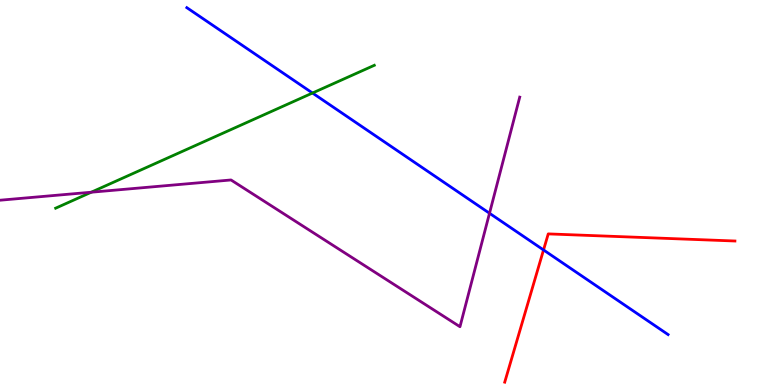[{'lines': ['blue', 'red'], 'intersections': [{'x': 7.01, 'y': 3.51}]}, {'lines': ['green', 'red'], 'intersections': []}, {'lines': ['purple', 'red'], 'intersections': []}, {'lines': ['blue', 'green'], 'intersections': [{'x': 4.03, 'y': 7.58}]}, {'lines': ['blue', 'purple'], 'intersections': [{'x': 6.32, 'y': 4.46}]}, {'lines': ['green', 'purple'], 'intersections': [{'x': 1.18, 'y': 5.01}]}]